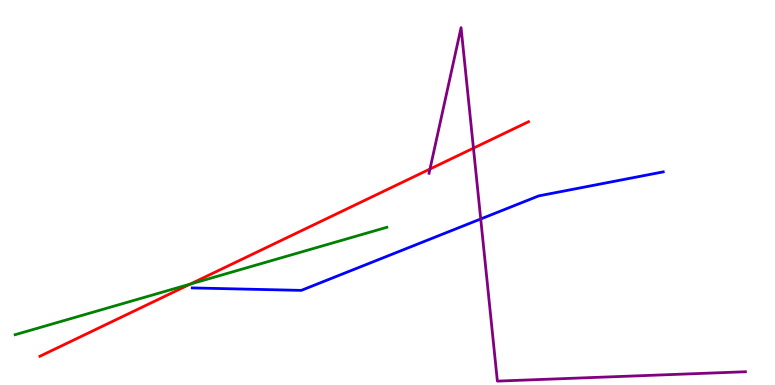[{'lines': ['blue', 'red'], 'intersections': []}, {'lines': ['green', 'red'], 'intersections': [{'x': 2.46, 'y': 2.62}]}, {'lines': ['purple', 'red'], 'intersections': [{'x': 5.55, 'y': 5.61}, {'x': 6.11, 'y': 6.15}]}, {'lines': ['blue', 'green'], 'intersections': []}, {'lines': ['blue', 'purple'], 'intersections': [{'x': 6.2, 'y': 4.31}]}, {'lines': ['green', 'purple'], 'intersections': []}]